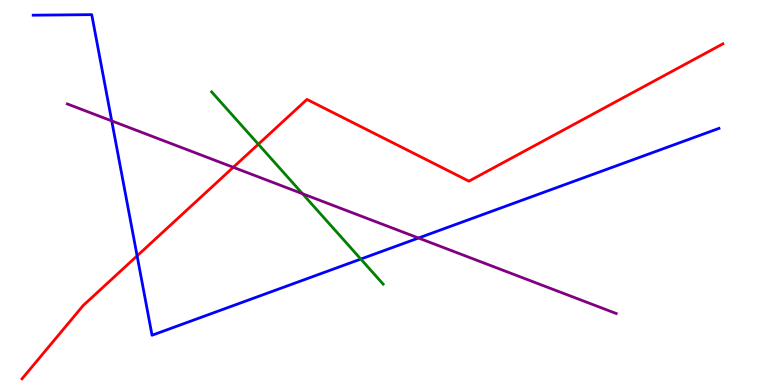[{'lines': ['blue', 'red'], 'intersections': [{'x': 1.77, 'y': 3.35}]}, {'lines': ['green', 'red'], 'intersections': [{'x': 3.33, 'y': 6.25}]}, {'lines': ['purple', 'red'], 'intersections': [{'x': 3.01, 'y': 5.65}]}, {'lines': ['blue', 'green'], 'intersections': [{'x': 4.66, 'y': 3.27}]}, {'lines': ['blue', 'purple'], 'intersections': [{'x': 1.44, 'y': 6.86}, {'x': 5.4, 'y': 3.82}]}, {'lines': ['green', 'purple'], 'intersections': [{'x': 3.9, 'y': 4.97}]}]